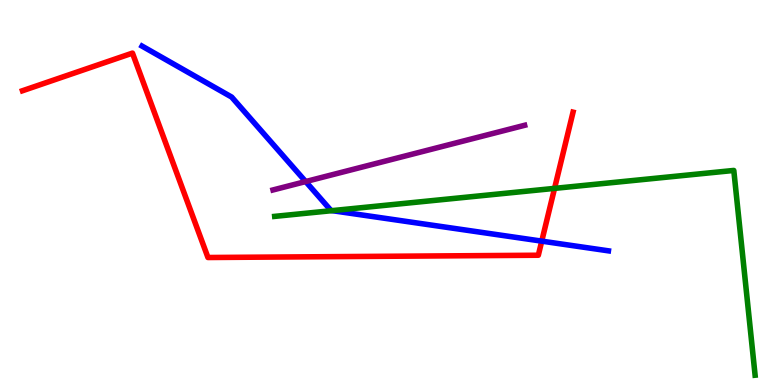[{'lines': ['blue', 'red'], 'intersections': [{'x': 6.99, 'y': 3.74}]}, {'lines': ['green', 'red'], 'intersections': [{'x': 7.16, 'y': 5.11}]}, {'lines': ['purple', 'red'], 'intersections': []}, {'lines': ['blue', 'green'], 'intersections': [{'x': 4.29, 'y': 4.53}]}, {'lines': ['blue', 'purple'], 'intersections': [{'x': 3.94, 'y': 5.28}]}, {'lines': ['green', 'purple'], 'intersections': []}]